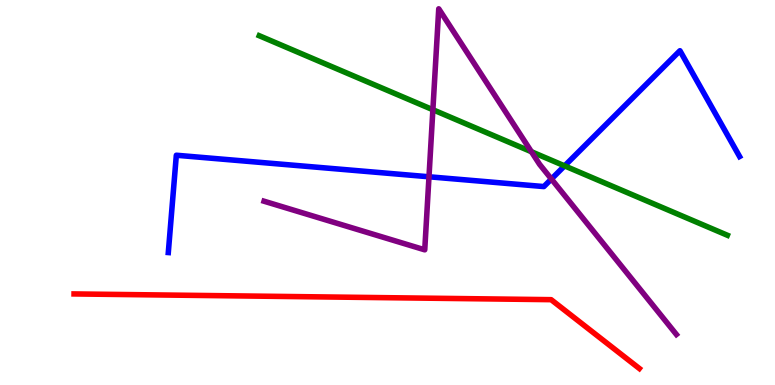[{'lines': ['blue', 'red'], 'intersections': []}, {'lines': ['green', 'red'], 'intersections': []}, {'lines': ['purple', 'red'], 'intersections': []}, {'lines': ['blue', 'green'], 'intersections': [{'x': 7.28, 'y': 5.69}]}, {'lines': ['blue', 'purple'], 'intersections': [{'x': 5.54, 'y': 5.41}, {'x': 7.11, 'y': 5.35}]}, {'lines': ['green', 'purple'], 'intersections': [{'x': 5.59, 'y': 7.15}, {'x': 6.86, 'y': 6.06}]}]